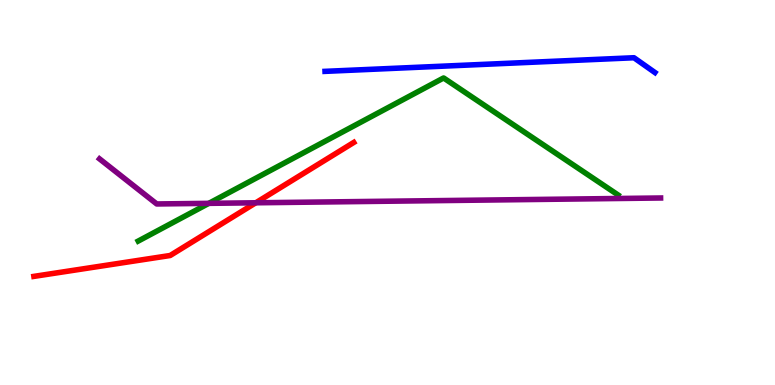[{'lines': ['blue', 'red'], 'intersections': []}, {'lines': ['green', 'red'], 'intersections': []}, {'lines': ['purple', 'red'], 'intersections': [{'x': 3.3, 'y': 4.73}]}, {'lines': ['blue', 'green'], 'intersections': []}, {'lines': ['blue', 'purple'], 'intersections': []}, {'lines': ['green', 'purple'], 'intersections': [{'x': 2.69, 'y': 4.72}]}]